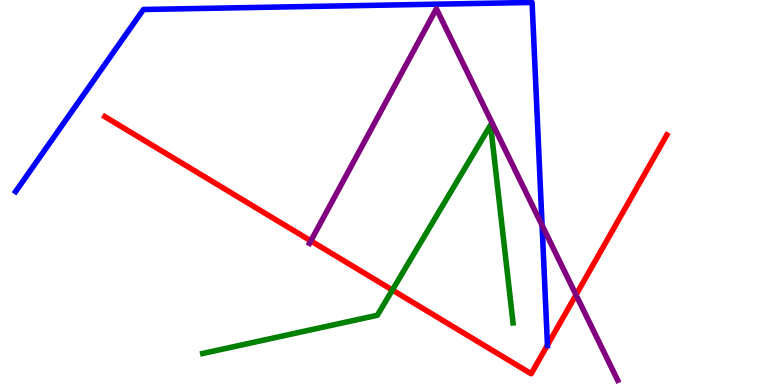[{'lines': ['blue', 'red'], 'intersections': [{'x': 7.06, 'y': 1.04}]}, {'lines': ['green', 'red'], 'intersections': [{'x': 5.06, 'y': 2.47}]}, {'lines': ['purple', 'red'], 'intersections': [{'x': 4.01, 'y': 3.74}, {'x': 7.43, 'y': 2.34}]}, {'lines': ['blue', 'green'], 'intersections': []}, {'lines': ['blue', 'purple'], 'intersections': [{'x': 6.99, 'y': 4.15}]}, {'lines': ['green', 'purple'], 'intersections': []}]